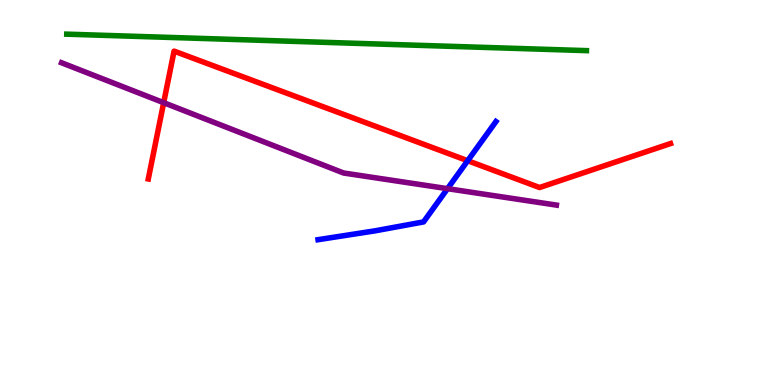[{'lines': ['blue', 'red'], 'intersections': [{'x': 6.03, 'y': 5.83}]}, {'lines': ['green', 'red'], 'intersections': []}, {'lines': ['purple', 'red'], 'intersections': [{'x': 2.11, 'y': 7.33}]}, {'lines': ['blue', 'green'], 'intersections': []}, {'lines': ['blue', 'purple'], 'intersections': [{'x': 5.77, 'y': 5.1}]}, {'lines': ['green', 'purple'], 'intersections': []}]